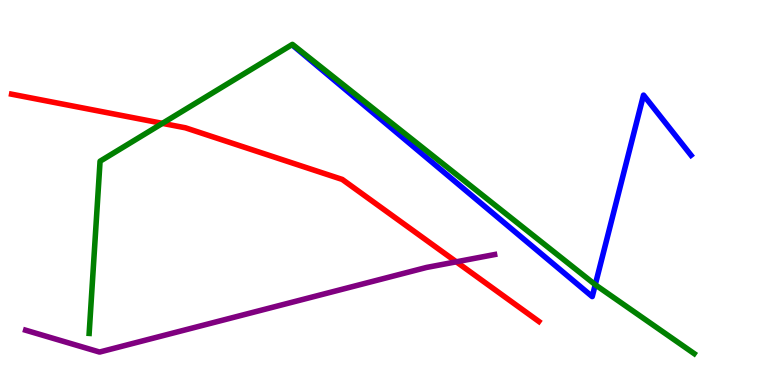[{'lines': ['blue', 'red'], 'intersections': []}, {'lines': ['green', 'red'], 'intersections': [{'x': 2.1, 'y': 6.8}]}, {'lines': ['purple', 'red'], 'intersections': [{'x': 5.89, 'y': 3.2}]}, {'lines': ['blue', 'green'], 'intersections': [{'x': 7.68, 'y': 2.61}]}, {'lines': ['blue', 'purple'], 'intersections': []}, {'lines': ['green', 'purple'], 'intersections': []}]